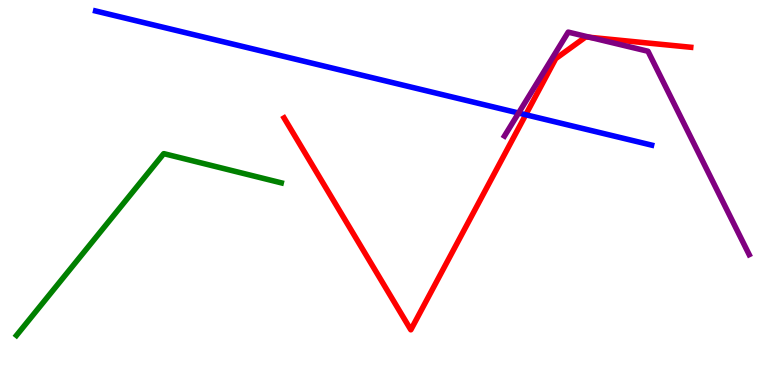[{'lines': ['blue', 'red'], 'intersections': [{'x': 6.78, 'y': 7.02}]}, {'lines': ['green', 'red'], 'intersections': []}, {'lines': ['purple', 'red'], 'intersections': [{'x': 7.61, 'y': 9.03}]}, {'lines': ['blue', 'green'], 'intersections': []}, {'lines': ['blue', 'purple'], 'intersections': [{'x': 6.69, 'y': 7.06}]}, {'lines': ['green', 'purple'], 'intersections': []}]